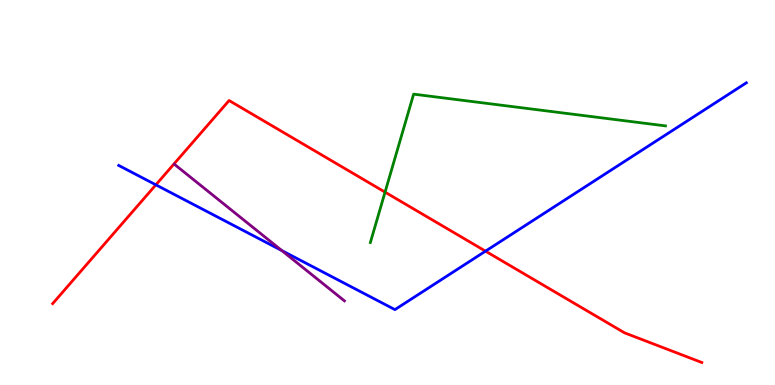[{'lines': ['blue', 'red'], 'intersections': [{'x': 2.01, 'y': 5.2}, {'x': 6.26, 'y': 3.48}]}, {'lines': ['green', 'red'], 'intersections': [{'x': 4.97, 'y': 5.01}]}, {'lines': ['purple', 'red'], 'intersections': []}, {'lines': ['blue', 'green'], 'intersections': []}, {'lines': ['blue', 'purple'], 'intersections': [{'x': 3.64, 'y': 3.49}]}, {'lines': ['green', 'purple'], 'intersections': []}]